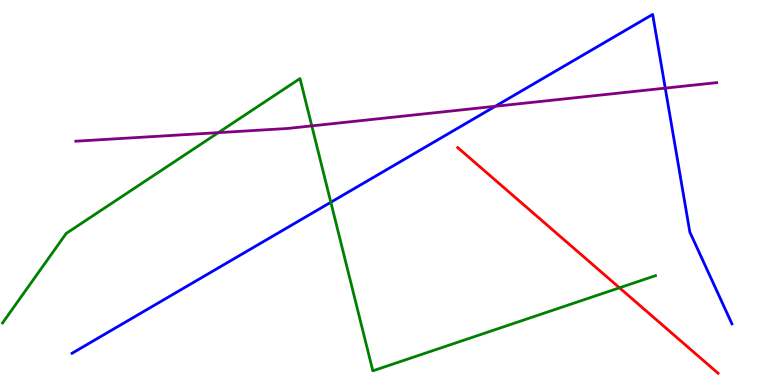[{'lines': ['blue', 'red'], 'intersections': []}, {'lines': ['green', 'red'], 'intersections': [{'x': 7.99, 'y': 2.52}]}, {'lines': ['purple', 'red'], 'intersections': []}, {'lines': ['blue', 'green'], 'intersections': [{'x': 4.27, 'y': 4.75}]}, {'lines': ['blue', 'purple'], 'intersections': [{'x': 6.39, 'y': 7.24}, {'x': 8.58, 'y': 7.71}]}, {'lines': ['green', 'purple'], 'intersections': [{'x': 2.82, 'y': 6.55}, {'x': 4.02, 'y': 6.73}]}]